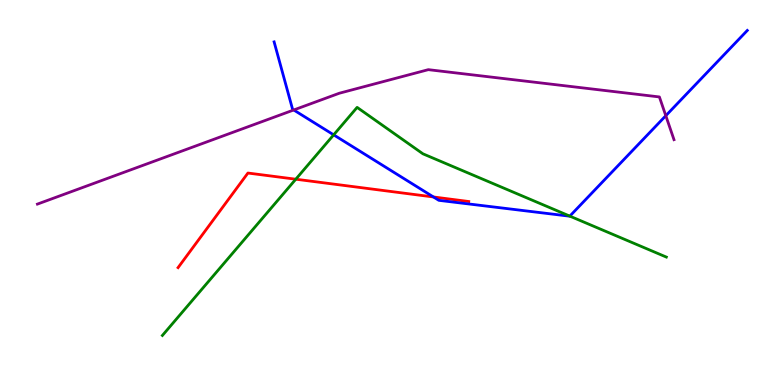[{'lines': ['blue', 'red'], 'intersections': [{'x': 5.59, 'y': 4.88}]}, {'lines': ['green', 'red'], 'intersections': [{'x': 3.82, 'y': 5.35}]}, {'lines': ['purple', 'red'], 'intersections': []}, {'lines': ['blue', 'green'], 'intersections': [{'x': 4.31, 'y': 6.5}, {'x': 7.35, 'y': 4.39}]}, {'lines': ['blue', 'purple'], 'intersections': [{'x': 3.79, 'y': 7.14}, {'x': 8.59, 'y': 6.99}]}, {'lines': ['green', 'purple'], 'intersections': []}]